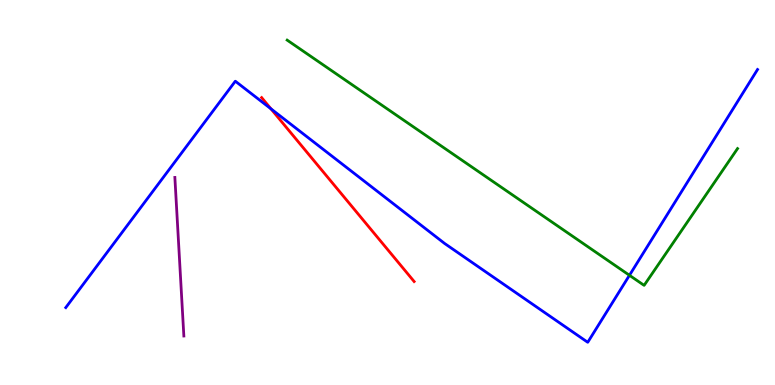[{'lines': ['blue', 'red'], 'intersections': [{'x': 3.5, 'y': 7.17}]}, {'lines': ['green', 'red'], 'intersections': []}, {'lines': ['purple', 'red'], 'intersections': []}, {'lines': ['blue', 'green'], 'intersections': [{'x': 8.12, 'y': 2.85}]}, {'lines': ['blue', 'purple'], 'intersections': []}, {'lines': ['green', 'purple'], 'intersections': []}]